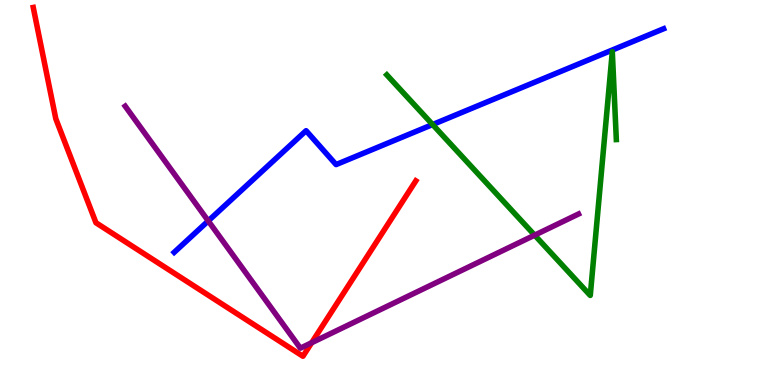[{'lines': ['blue', 'red'], 'intersections': []}, {'lines': ['green', 'red'], 'intersections': []}, {'lines': ['purple', 'red'], 'intersections': [{'x': 4.02, 'y': 1.1}]}, {'lines': ['blue', 'green'], 'intersections': [{'x': 5.58, 'y': 6.76}]}, {'lines': ['blue', 'purple'], 'intersections': [{'x': 2.69, 'y': 4.26}]}, {'lines': ['green', 'purple'], 'intersections': [{'x': 6.9, 'y': 3.89}]}]